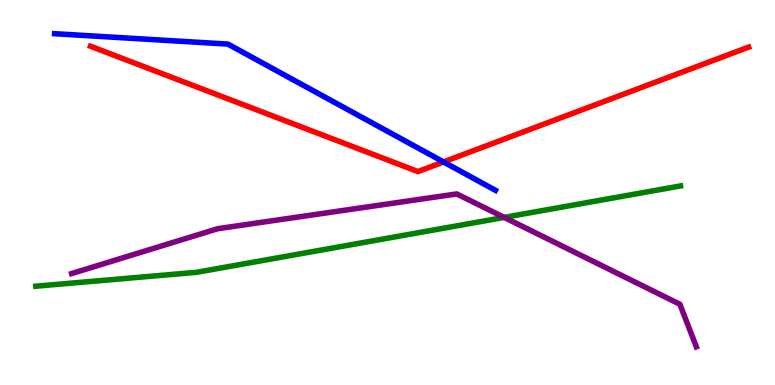[{'lines': ['blue', 'red'], 'intersections': [{'x': 5.72, 'y': 5.79}]}, {'lines': ['green', 'red'], 'intersections': []}, {'lines': ['purple', 'red'], 'intersections': []}, {'lines': ['blue', 'green'], 'intersections': []}, {'lines': ['blue', 'purple'], 'intersections': []}, {'lines': ['green', 'purple'], 'intersections': [{'x': 6.51, 'y': 4.35}]}]